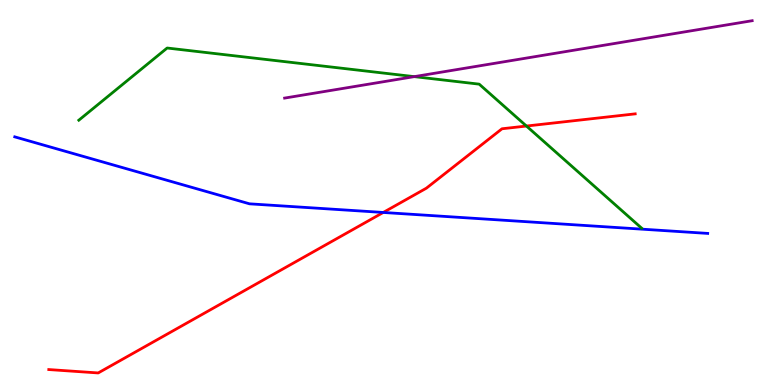[{'lines': ['blue', 'red'], 'intersections': [{'x': 4.95, 'y': 4.48}]}, {'lines': ['green', 'red'], 'intersections': [{'x': 6.79, 'y': 6.73}]}, {'lines': ['purple', 'red'], 'intersections': []}, {'lines': ['blue', 'green'], 'intersections': []}, {'lines': ['blue', 'purple'], 'intersections': []}, {'lines': ['green', 'purple'], 'intersections': [{'x': 5.35, 'y': 8.01}]}]